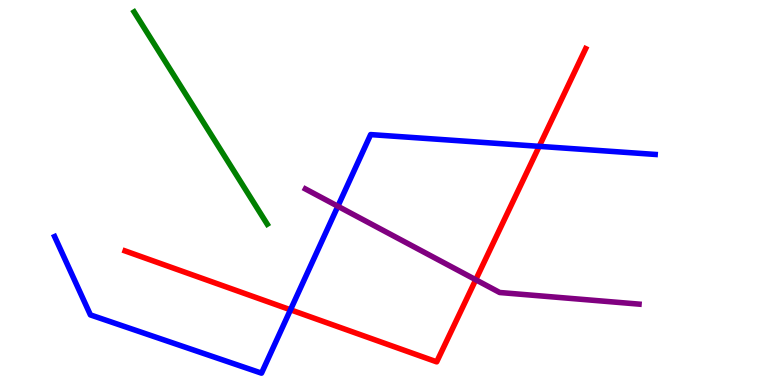[{'lines': ['blue', 'red'], 'intersections': [{'x': 3.75, 'y': 1.95}, {'x': 6.96, 'y': 6.2}]}, {'lines': ['green', 'red'], 'intersections': []}, {'lines': ['purple', 'red'], 'intersections': [{'x': 6.14, 'y': 2.73}]}, {'lines': ['blue', 'green'], 'intersections': []}, {'lines': ['blue', 'purple'], 'intersections': [{'x': 4.36, 'y': 4.64}]}, {'lines': ['green', 'purple'], 'intersections': []}]